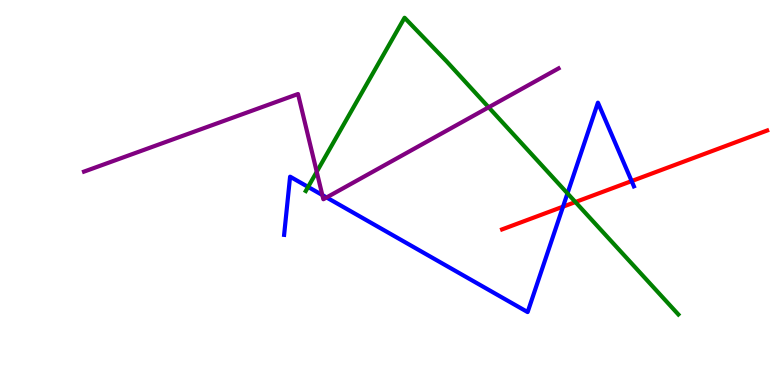[{'lines': ['blue', 'red'], 'intersections': [{'x': 7.26, 'y': 4.63}, {'x': 8.15, 'y': 5.3}]}, {'lines': ['green', 'red'], 'intersections': [{'x': 7.42, 'y': 4.75}]}, {'lines': ['purple', 'red'], 'intersections': []}, {'lines': ['blue', 'green'], 'intersections': [{'x': 3.98, 'y': 5.14}, {'x': 7.32, 'y': 4.98}]}, {'lines': ['blue', 'purple'], 'intersections': [{'x': 4.16, 'y': 4.93}, {'x': 4.21, 'y': 4.87}]}, {'lines': ['green', 'purple'], 'intersections': [{'x': 4.09, 'y': 5.54}, {'x': 6.31, 'y': 7.21}]}]